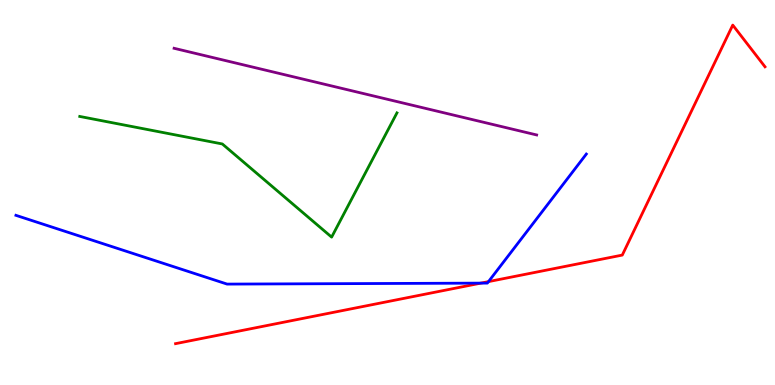[{'lines': ['blue', 'red'], 'intersections': [{'x': 6.2, 'y': 2.65}, {'x': 6.3, 'y': 2.69}]}, {'lines': ['green', 'red'], 'intersections': []}, {'lines': ['purple', 'red'], 'intersections': []}, {'lines': ['blue', 'green'], 'intersections': []}, {'lines': ['blue', 'purple'], 'intersections': []}, {'lines': ['green', 'purple'], 'intersections': []}]